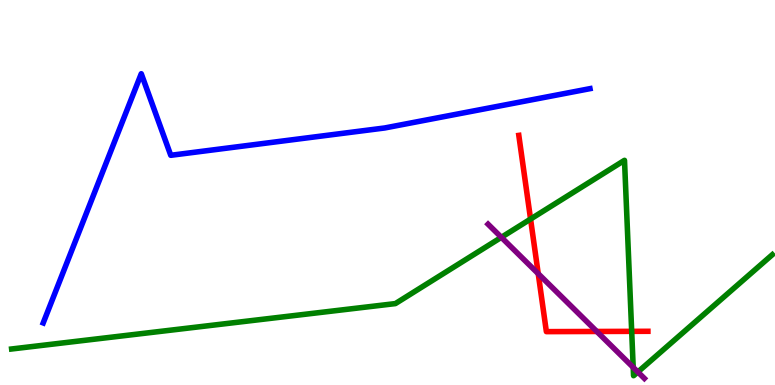[{'lines': ['blue', 'red'], 'intersections': []}, {'lines': ['green', 'red'], 'intersections': [{'x': 6.85, 'y': 4.31}, {'x': 8.15, 'y': 1.39}]}, {'lines': ['purple', 'red'], 'intersections': [{'x': 6.94, 'y': 2.89}, {'x': 7.7, 'y': 1.39}]}, {'lines': ['blue', 'green'], 'intersections': []}, {'lines': ['blue', 'purple'], 'intersections': []}, {'lines': ['green', 'purple'], 'intersections': [{'x': 6.47, 'y': 3.84}, {'x': 8.17, 'y': 0.457}, {'x': 8.23, 'y': 0.338}]}]